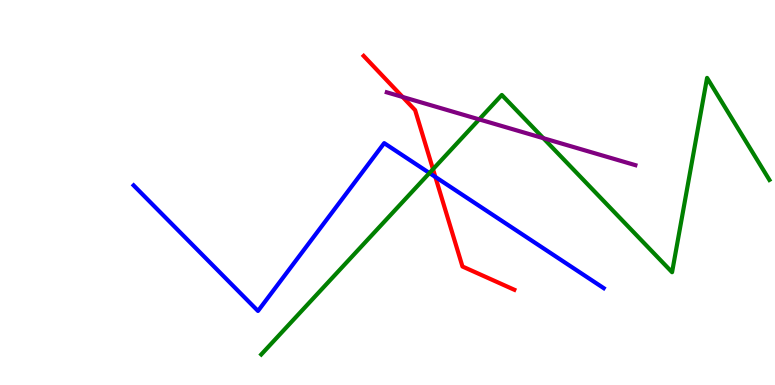[{'lines': ['blue', 'red'], 'intersections': [{'x': 5.62, 'y': 5.4}]}, {'lines': ['green', 'red'], 'intersections': [{'x': 5.59, 'y': 5.61}]}, {'lines': ['purple', 'red'], 'intersections': [{'x': 5.19, 'y': 7.48}]}, {'lines': ['blue', 'green'], 'intersections': [{'x': 5.54, 'y': 5.51}]}, {'lines': ['blue', 'purple'], 'intersections': []}, {'lines': ['green', 'purple'], 'intersections': [{'x': 6.18, 'y': 6.9}, {'x': 7.01, 'y': 6.41}]}]